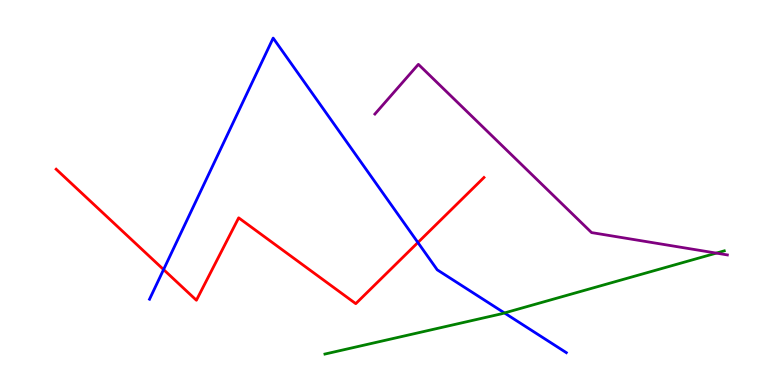[{'lines': ['blue', 'red'], 'intersections': [{'x': 2.11, 'y': 3.0}, {'x': 5.39, 'y': 3.7}]}, {'lines': ['green', 'red'], 'intersections': []}, {'lines': ['purple', 'red'], 'intersections': []}, {'lines': ['blue', 'green'], 'intersections': [{'x': 6.51, 'y': 1.87}]}, {'lines': ['blue', 'purple'], 'intersections': []}, {'lines': ['green', 'purple'], 'intersections': [{'x': 9.24, 'y': 3.43}]}]